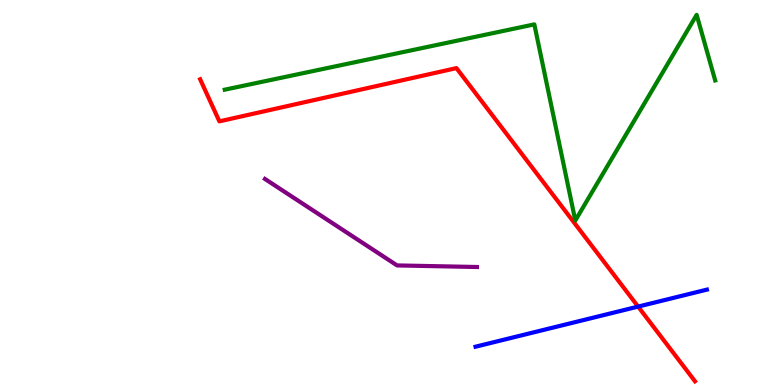[{'lines': ['blue', 'red'], 'intersections': [{'x': 8.23, 'y': 2.04}]}, {'lines': ['green', 'red'], 'intersections': []}, {'lines': ['purple', 'red'], 'intersections': []}, {'lines': ['blue', 'green'], 'intersections': []}, {'lines': ['blue', 'purple'], 'intersections': []}, {'lines': ['green', 'purple'], 'intersections': []}]